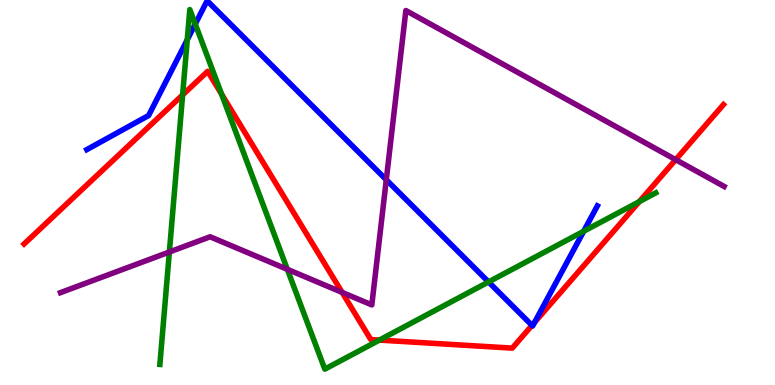[{'lines': ['blue', 'red'], 'intersections': [{'x': 6.86, 'y': 1.55}, {'x': 6.9, 'y': 1.63}]}, {'lines': ['green', 'red'], 'intersections': [{'x': 2.36, 'y': 7.53}, {'x': 2.86, 'y': 7.56}, {'x': 4.9, 'y': 1.17}, {'x': 8.25, 'y': 4.76}]}, {'lines': ['purple', 'red'], 'intersections': [{'x': 4.41, 'y': 2.41}, {'x': 8.72, 'y': 5.85}]}, {'lines': ['blue', 'green'], 'intersections': [{'x': 2.42, 'y': 8.97}, {'x': 2.52, 'y': 9.38}, {'x': 6.3, 'y': 2.68}, {'x': 7.53, 'y': 3.99}]}, {'lines': ['blue', 'purple'], 'intersections': [{'x': 4.98, 'y': 5.33}]}, {'lines': ['green', 'purple'], 'intersections': [{'x': 2.19, 'y': 3.45}, {'x': 3.71, 'y': 3.0}]}]